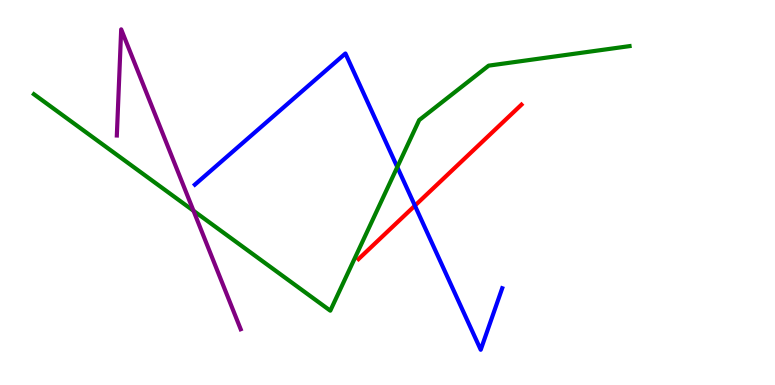[{'lines': ['blue', 'red'], 'intersections': [{'x': 5.35, 'y': 4.66}]}, {'lines': ['green', 'red'], 'intersections': []}, {'lines': ['purple', 'red'], 'intersections': []}, {'lines': ['blue', 'green'], 'intersections': [{'x': 5.13, 'y': 5.66}]}, {'lines': ['blue', 'purple'], 'intersections': []}, {'lines': ['green', 'purple'], 'intersections': [{'x': 2.5, 'y': 4.53}]}]